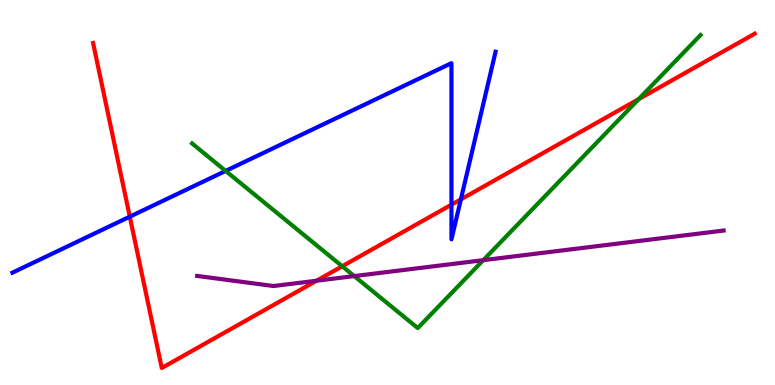[{'lines': ['blue', 'red'], 'intersections': [{'x': 1.67, 'y': 4.37}, {'x': 5.83, 'y': 4.68}, {'x': 5.95, 'y': 4.82}]}, {'lines': ['green', 'red'], 'intersections': [{'x': 4.42, 'y': 3.08}, {'x': 8.24, 'y': 7.43}]}, {'lines': ['purple', 'red'], 'intersections': [{'x': 4.08, 'y': 2.71}]}, {'lines': ['blue', 'green'], 'intersections': [{'x': 2.91, 'y': 5.56}]}, {'lines': ['blue', 'purple'], 'intersections': []}, {'lines': ['green', 'purple'], 'intersections': [{'x': 4.57, 'y': 2.83}, {'x': 6.24, 'y': 3.24}]}]